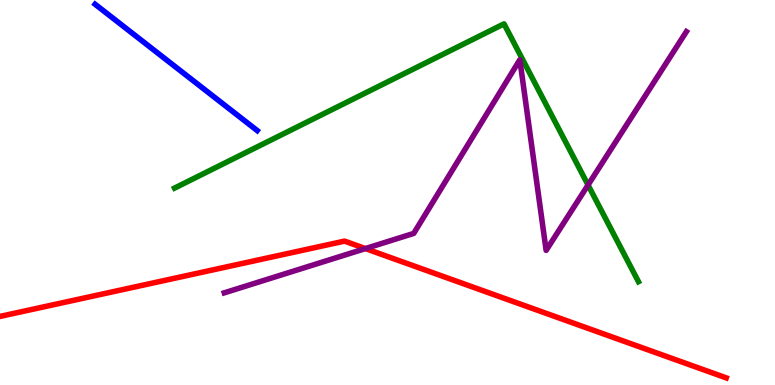[{'lines': ['blue', 'red'], 'intersections': []}, {'lines': ['green', 'red'], 'intersections': []}, {'lines': ['purple', 'red'], 'intersections': [{'x': 4.71, 'y': 3.54}]}, {'lines': ['blue', 'green'], 'intersections': []}, {'lines': ['blue', 'purple'], 'intersections': []}, {'lines': ['green', 'purple'], 'intersections': [{'x': 7.59, 'y': 5.19}]}]